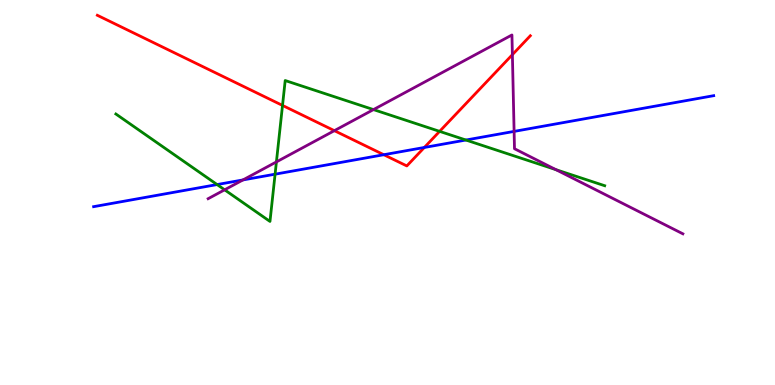[{'lines': ['blue', 'red'], 'intersections': [{'x': 4.95, 'y': 5.98}, {'x': 5.48, 'y': 6.17}]}, {'lines': ['green', 'red'], 'intersections': [{'x': 3.65, 'y': 7.26}, {'x': 5.67, 'y': 6.59}]}, {'lines': ['purple', 'red'], 'intersections': [{'x': 4.31, 'y': 6.61}, {'x': 6.61, 'y': 8.58}]}, {'lines': ['blue', 'green'], 'intersections': [{'x': 2.8, 'y': 5.21}, {'x': 3.55, 'y': 5.48}, {'x': 6.01, 'y': 6.36}]}, {'lines': ['blue', 'purple'], 'intersections': [{'x': 3.14, 'y': 5.33}, {'x': 6.63, 'y': 6.59}]}, {'lines': ['green', 'purple'], 'intersections': [{'x': 2.9, 'y': 5.07}, {'x': 3.57, 'y': 5.79}, {'x': 4.82, 'y': 7.15}, {'x': 7.17, 'y': 5.59}]}]